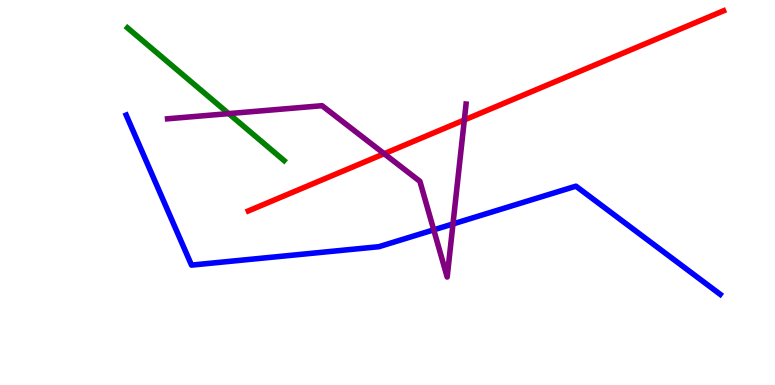[{'lines': ['blue', 'red'], 'intersections': []}, {'lines': ['green', 'red'], 'intersections': []}, {'lines': ['purple', 'red'], 'intersections': [{'x': 4.96, 'y': 6.01}, {'x': 5.99, 'y': 6.88}]}, {'lines': ['blue', 'green'], 'intersections': []}, {'lines': ['blue', 'purple'], 'intersections': [{'x': 5.6, 'y': 4.03}, {'x': 5.84, 'y': 4.18}]}, {'lines': ['green', 'purple'], 'intersections': [{'x': 2.95, 'y': 7.05}]}]